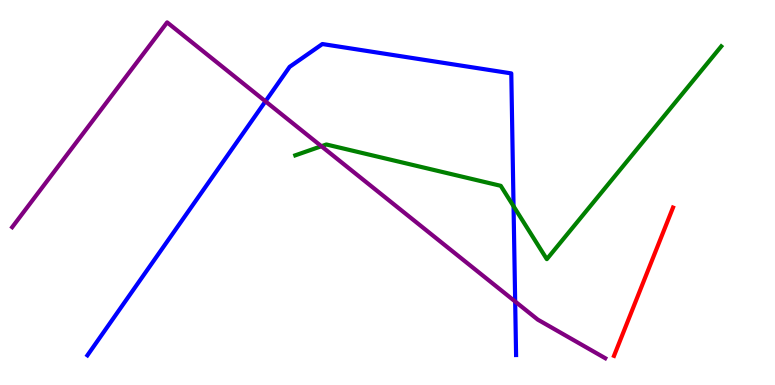[{'lines': ['blue', 'red'], 'intersections': []}, {'lines': ['green', 'red'], 'intersections': []}, {'lines': ['purple', 'red'], 'intersections': []}, {'lines': ['blue', 'green'], 'intersections': [{'x': 6.63, 'y': 4.64}]}, {'lines': ['blue', 'purple'], 'intersections': [{'x': 3.43, 'y': 7.37}, {'x': 6.65, 'y': 2.17}]}, {'lines': ['green', 'purple'], 'intersections': [{'x': 4.15, 'y': 6.2}]}]